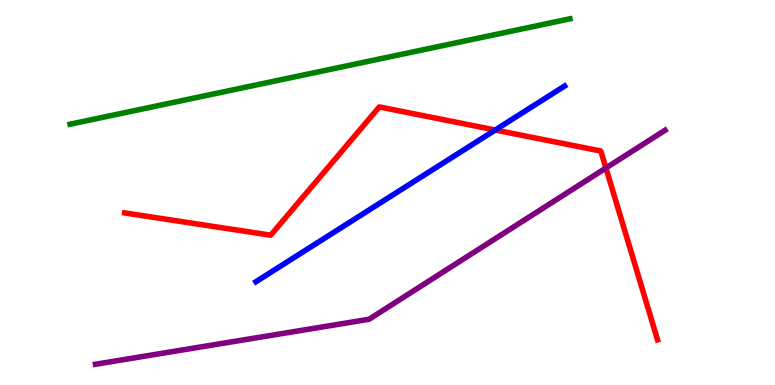[{'lines': ['blue', 'red'], 'intersections': [{'x': 6.39, 'y': 6.62}]}, {'lines': ['green', 'red'], 'intersections': []}, {'lines': ['purple', 'red'], 'intersections': [{'x': 7.82, 'y': 5.64}]}, {'lines': ['blue', 'green'], 'intersections': []}, {'lines': ['blue', 'purple'], 'intersections': []}, {'lines': ['green', 'purple'], 'intersections': []}]